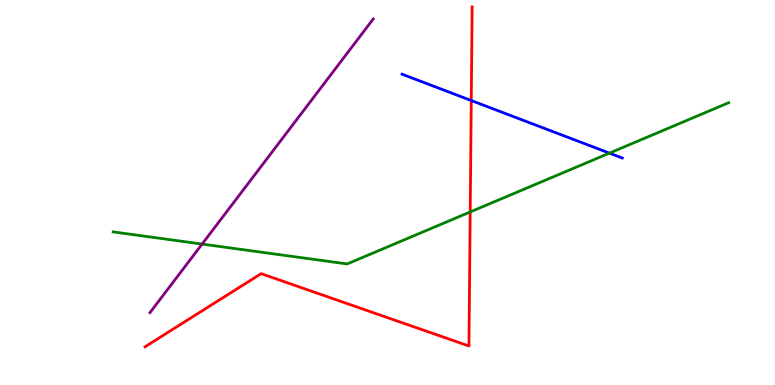[{'lines': ['blue', 'red'], 'intersections': [{'x': 6.08, 'y': 7.39}]}, {'lines': ['green', 'red'], 'intersections': [{'x': 6.07, 'y': 4.49}]}, {'lines': ['purple', 'red'], 'intersections': []}, {'lines': ['blue', 'green'], 'intersections': [{'x': 7.86, 'y': 6.02}]}, {'lines': ['blue', 'purple'], 'intersections': []}, {'lines': ['green', 'purple'], 'intersections': [{'x': 2.61, 'y': 3.66}]}]